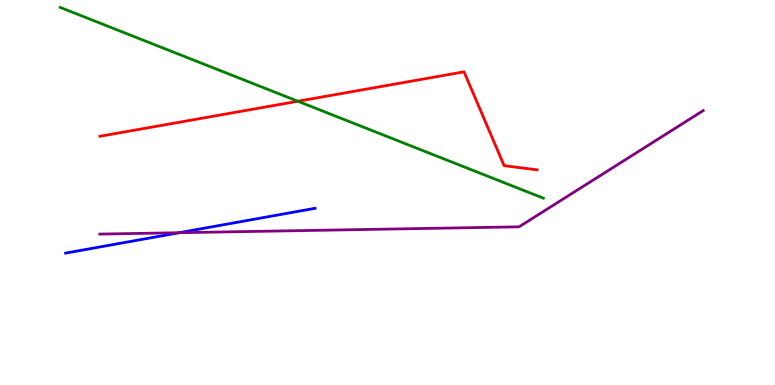[{'lines': ['blue', 'red'], 'intersections': []}, {'lines': ['green', 'red'], 'intersections': [{'x': 3.84, 'y': 7.37}]}, {'lines': ['purple', 'red'], 'intersections': []}, {'lines': ['blue', 'green'], 'intersections': []}, {'lines': ['blue', 'purple'], 'intersections': [{'x': 2.31, 'y': 3.96}]}, {'lines': ['green', 'purple'], 'intersections': []}]